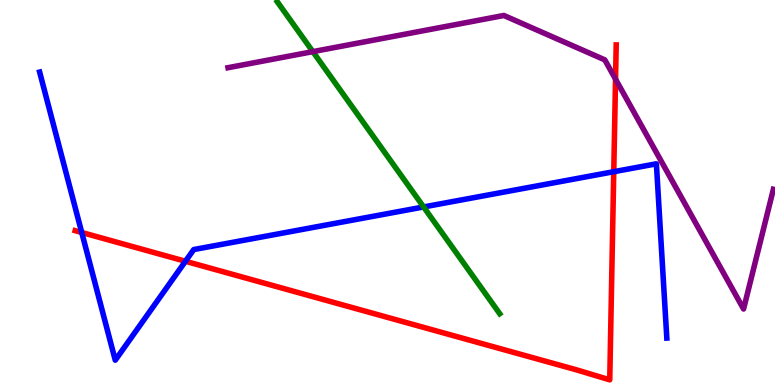[{'lines': ['blue', 'red'], 'intersections': [{'x': 1.05, 'y': 3.96}, {'x': 2.39, 'y': 3.21}, {'x': 7.92, 'y': 5.54}]}, {'lines': ['green', 'red'], 'intersections': []}, {'lines': ['purple', 'red'], 'intersections': [{'x': 7.94, 'y': 7.94}]}, {'lines': ['blue', 'green'], 'intersections': [{'x': 5.47, 'y': 4.62}]}, {'lines': ['blue', 'purple'], 'intersections': []}, {'lines': ['green', 'purple'], 'intersections': [{'x': 4.04, 'y': 8.66}]}]